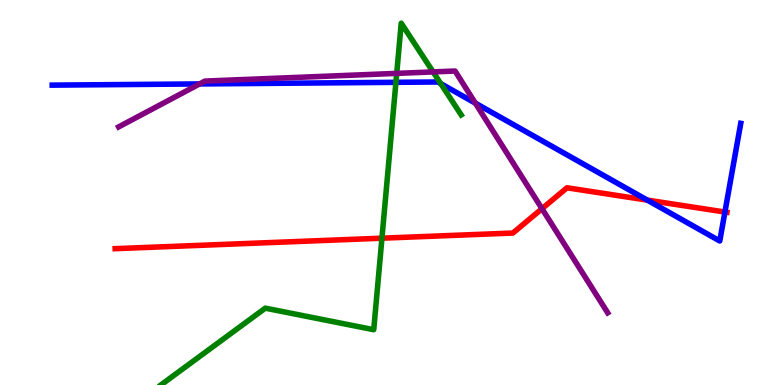[{'lines': ['blue', 'red'], 'intersections': [{'x': 8.35, 'y': 4.8}, {'x': 9.35, 'y': 4.49}]}, {'lines': ['green', 'red'], 'intersections': [{'x': 4.93, 'y': 3.81}]}, {'lines': ['purple', 'red'], 'intersections': [{'x': 6.99, 'y': 4.58}]}, {'lines': ['blue', 'green'], 'intersections': [{'x': 5.11, 'y': 7.86}, {'x': 5.69, 'y': 7.83}]}, {'lines': ['blue', 'purple'], 'intersections': [{'x': 2.58, 'y': 7.82}, {'x': 6.13, 'y': 7.32}]}, {'lines': ['green', 'purple'], 'intersections': [{'x': 5.12, 'y': 8.09}, {'x': 5.59, 'y': 8.13}]}]